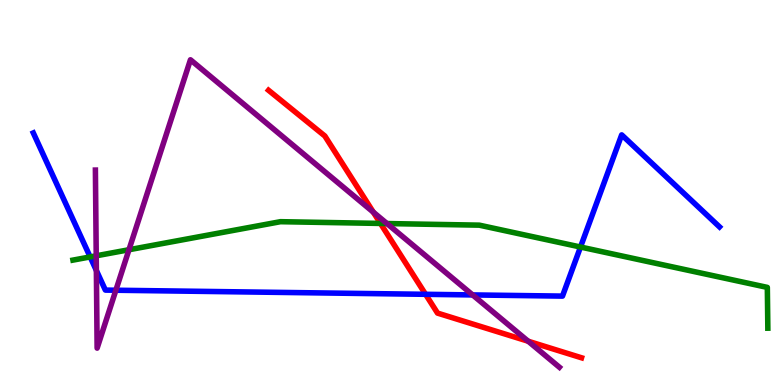[{'lines': ['blue', 'red'], 'intersections': [{'x': 5.49, 'y': 2.36}]}, {'lines': ['green', 'red'], 'intersections': [{'x': 4.91, 'y': 4.2}]}, {'lines': ['purple', 'red'], 'intersections': [{'x': 4.82, 'y': 4.49}, {'x': 6.82, 'y': 1.14}]}, {'lines': ['blue', 'green'], 'intersections': [{'x': 1.16, 'y': 3.33}, {'x': 7.49, 'y': 3.58}]}, {'lines': ['blue', 'purple'], 'intersections': [{'x': 1.24, 'y': 2.97}, {'x': 1.5, 'y': 2.46}, {'x': 6.1, 'y': 2.34}]}, {'lines': ['green', 'purple'], 'intersections': [{'x': 1.24, 'y': 3.36}, {'x': 1.66, 'y': 3.51}, {'x': 4.99, 'y': 4.19}]}]